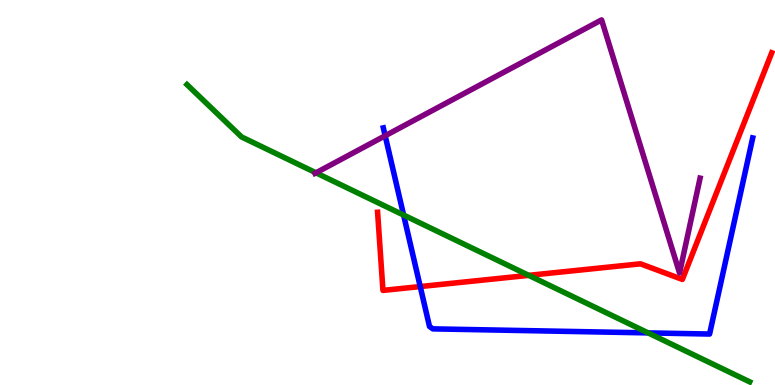[{'lines': ['blue', 'red'], 'intersections': [{'x': 5.42, 'y': 2.56}]}, {'lines': ['green', 'red'], 'intersections': [{'x': 6.82, 'y': 2.85}]}, {'lines': ['purple', 'red'], 'intersections': []}, {'lines': ['blue', 'green'], 'intersections': [{'x': 5.21, 'y': 4.41}, {'x': 8.36, 'y': 1.35}]}, {'lines': ['blue', 'purple'], 'intersections': [{'x': 4.97, 'y': 6.47}]}, {'lines': ['green', 'purple'], 'intersections': [{'x': 4.08, 'y': 5.51}]}]